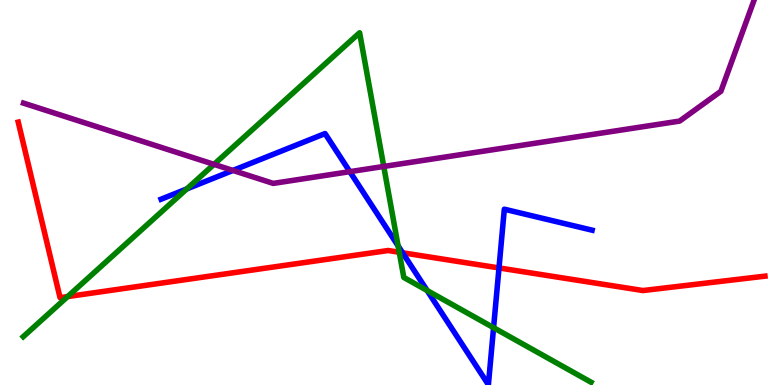[{'lines': ['blue', 'red'], 'intersections': [{'x': 5.19, 'y': 3.43}, {'x': 6.44, 'y': 3.04}]}, {'lines': ['green', 'red'], 'intersections': [{'x': 0.873, 'y': 2.3}, {'x': 5.15, 'y': 3.45}]}, {'lines': ['purple', 'red'], 'intersections': []}, {'lines': ['blue', 'green'], 'intersections': [{'x': 2.41, 'y': 5.09}, {'x': 5.14, 'y': 3.61}, {'x': 5.51, 'y': 2.45}, {'x': 6.37, 'y': 1.49}]}, {'lines': ['blue', 'purple'], 'intersections': [{'x': 3.01, 'y': 5.57}, {'x': 4.51, 'y': 5.54}]}, {'lines': ['green', 'purple'], 'intersections': [{'x': 2.76, 'y': 5.73}, {'x': 4.95, 'y': 5.68}]}]